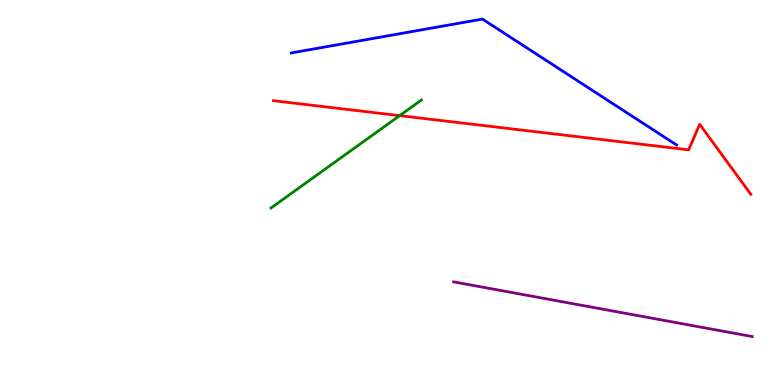[{'lines': ['blue', 'red'], 'intersections': []}, {'lines': ['green', 'red'], 'intersections': [{'x': 5.16, 'y': 7.0}]}, {'lines': ['purple', 'red'], 'intersections': []}, {'lines': ['blue', 'green'], 'intersections': []}, {'lines': ['blue', 'purple'], 'intersections': []}, {'lines': ['green', 'purple'], 'intersections': []}]